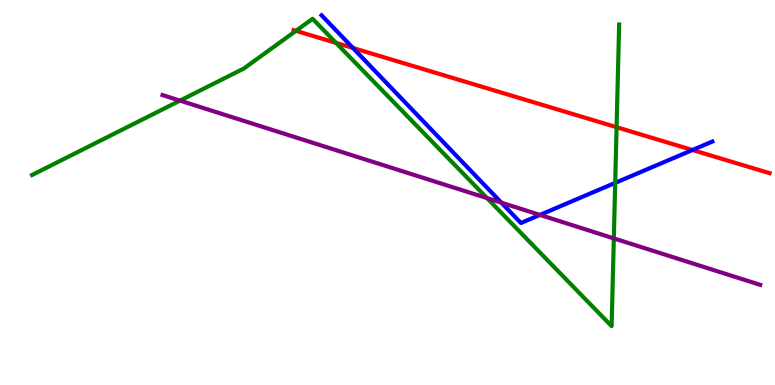[{'lines': ['blue', 'red'], 'intersections': [{'x': 4.55, 'y': 8.75}, {'x': 8.94, 'y': 6.1}]}, {'lines': ['green', 'red'], 'intersections': [{'x': 3.82, 'y': 9.2}, {'x': 4.34, 'y': 8.89}, {'x': 7.96, 'y': 6.7}]}, {'lines': ['purple', 'red'], 'intersections': []}, {'lines': ['blue', 'green'], 'intersections': [{'x': 7.94, 'y': 5.25}]}, {'lines': ['blue', 'purple'], 'intersections': [{'x': 6.47, 'y': 4.74}, {'x': 6.97, 'y': 4.42}]}, {'lines': ['green', 'purple'], 'intersections': [{'x': 2.32, 'y': 7.39}, {'x': 6.28, 'y': 4.85}, {'x': 7.92, 'y': 3.81}]}]